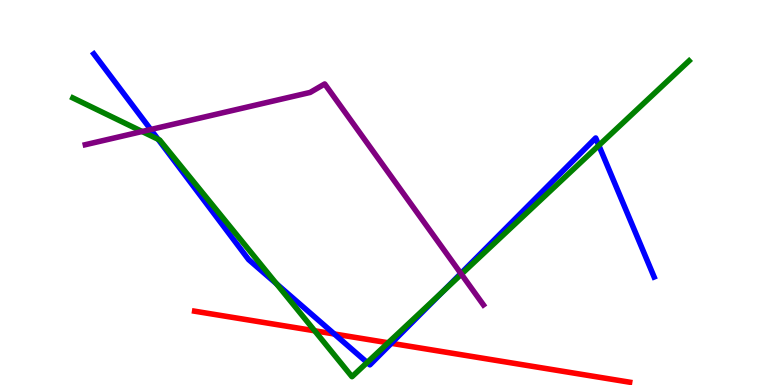[{'lines': ['blue', 'red'], 'intersections': [{'x': 4.31, 'y': 1.32}, {'x': 5.05, 'y': 1.08}]}, {'lines': ['green', 'red'], 'intersections': [{'x': 4.06, 'y': 1.41}, {'x': 5.01, 'y': 1.1}]}, {'lines': ['purple', 'red'], 'intersections': []}, {'lines': ['blue', 'green'], 'intersections': [{'x': 2.04, 'y': 6.38}, {'x': 3.57, 'y': 2.63}, {'x': 4.74, 'y': 0.585}, {'x': 5.71, 'y': 2.42}, {'x': 7.73, 'y': 6.22}]}, {'lines': ['blue', 'purple'], 'intersections': [{'x': 1.94, 'y': 6.64}, {'x': 5.95, 'y': 2.9}]}, {'lines': ['green', 'purple'], 'intersections': [{'x': 1.83, 'y': 6.58}, {'x': 5.95, 'y': 2.88}]}]